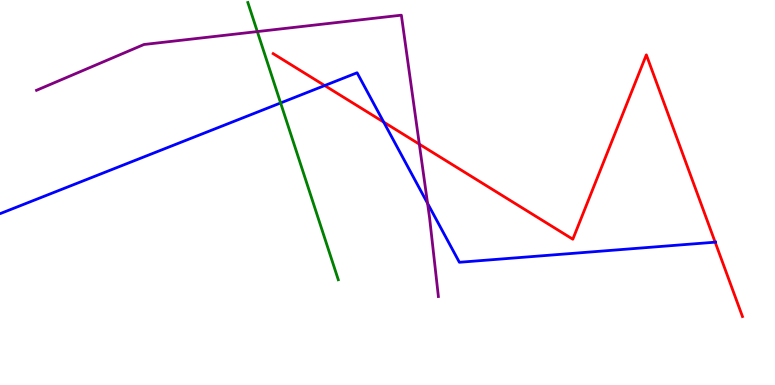[{'lines': ['blue', 'red'], 'intersections': [{'x': 4.19, 'y': 7.78}, {'x': 4.95, 'y': 6.83}, {'x': 9.23, 'y': 3.71}]}, {'lines': ['green', 'red'], 'intersections': []}, {'lines': ['purple', 'red'], 'intersections': [{'x': 5.41, 'y': 6.26}]}, {'lines': ['blue', 'green'], 'intersections': [{'x': 3.62, 'y': 7.33}]}, {'lines': ['blue', 'purple'], 'intersections': [{'x': 5.52, 'y': 4.72}]}, {'lines': ['green', 'purple'], 'intersections': [{'x': 3.32, 'y': 9.18}]}]